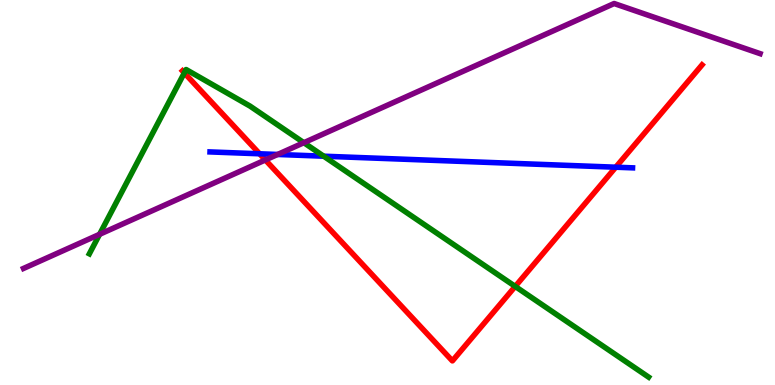[{'lines': ['blue', 'red'], 'intersections': [{'x': 3.35, 'y': 6.01}, {'x': 7.95, 'y': 5.66}]}, {'lines': ['green', 'red'], 'intersections': [{'x': 2.38, 'y': 8.11}, {'x': 6.65, 'y': 2.56}]}, {'lines': ['purple', 'red'], 'intersections': [{'x': 3.42, 'y': 5.85}]}, {'lines': ['blue', 'green'], 'intersections': [{'x': 4.18, 'y': 5.94}]}, {'lines': ['blue', 'purple'], 'intersections': [{'x': 3.58, 'y': 5.99}]}, {'lines': ['green', 'purple'], 'intersections': [{'x': 1.28, 'y': 3.91}, {'x': 3.92, 'y': 6.29}]}]